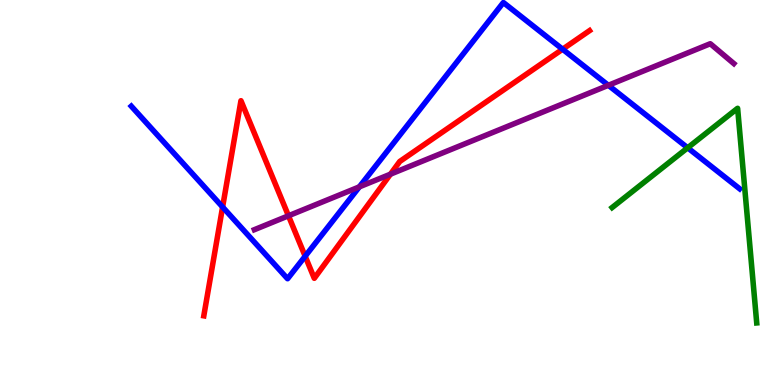[{'lines': ['blue', 'red'], 'intersections': [{'x': 2.87, 'y': 4.62}, {'x': 3.94, 'y': 3.34}, {'x': 7.26, 'y': 8.72}]}, {'lines': ['green', 'red'], 'intersections': []}, {'lines': ['purple', 'red'], 'intersections': [{'x': 3.72, 'y': 4.4}, {'x': 5.04, 'y': 5.48}]}, {'lines': ['blue', 'green'], 'intersections': [{'x': 8.87, 'y': 6.16}]}, {'lines': ['blue', 'purple'], 'intersections': [{'x': 4.64, 'y': 5.15}, {'x': 7.85, 'y': 7.78}]}, {'lines': ['green', 'purple'], 'intersections': []}]